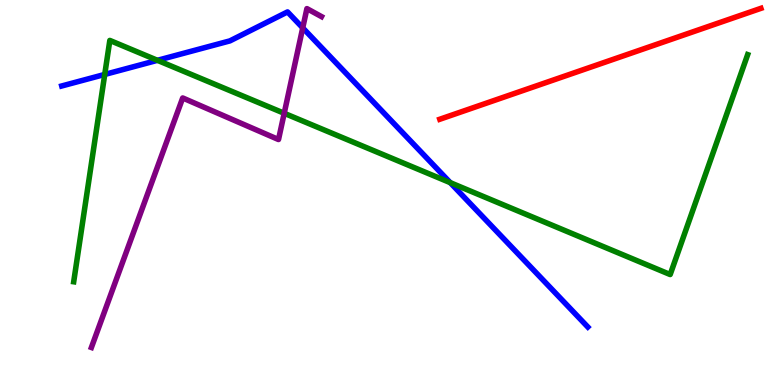[{'lines': ['blue', 'red'], 'intersections': []}, {'lines': ['green', 'red'], 'intersections': []}, {'lines': ['purple', 'red'], 'intersections': []}, {'lines': ['blue', 'green'], 'intersections': [{'x': 1.35, 'y': 8.07}, {'x': 2.03, 'y': 8.43}, {'x': 5.81, 'y': 5.26}]}, {'lines': ['blue', 'purple'], 'intersections': [{'x': 3.91, 'y': 9.28}]}, {'lines': ['green', 'purple'], 'intersections': [{'x': 3.67, 'y': 7.06}]}]